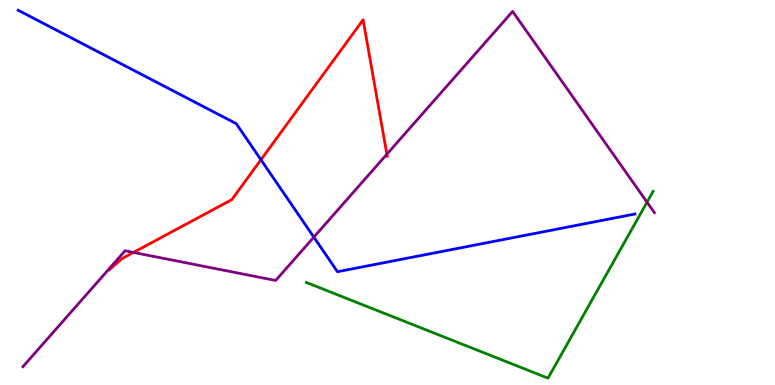[{'lines': ['blue', 'red'], 'intersections': [{'x': 3.37, 'y': 5.85}]}, {'lines': ['green', 'red'], 'intersections': []}, {'lines': ['purple', 'red'], 'intersections': [{'x': 1.72, 'y': 3.44}, {'x': 4.99, 'y': 5.99}]}, {'lines': ['blue', 'green'], 'intersections': []}, {'lines': ['blue', 'purple'], 'intersections': [{'x': 4.05, 'y': 3.84}]}, {'lines': ['green', 'purple'], 'intersections': [{'x': 8.35, 'y': 4.75}]}]